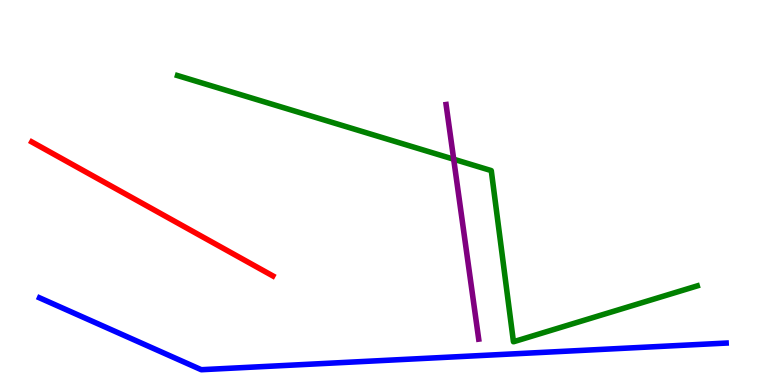[{'lines': ['blue', 'red'], 'intersections': []}, {'lines': ['green', 'red'], 'intersections': []}, {'lines': ['purple', 'red'], 'intersections': []}, {'lines': ['blue', 'green'], 'intersections': []}, {'lines': ['blue', 'purple'], 'intersections': []}, {'lines': ['green', 'purple'], 'intersections': [{'x': 5.85, 'y': 5.86}]}]